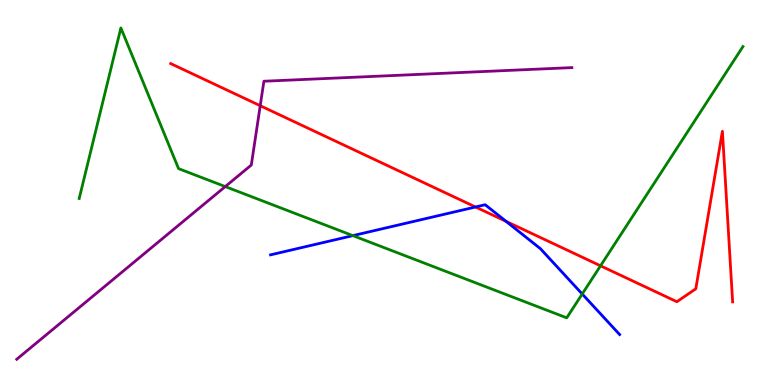[{'lines': ['blue', 'red'], 'intersections': [{'x': 6.14, 'y': 4.62}, {'x': 6.53, 'y': 4.25}]}, {'lines': ['green', 'red'], 'intersections': [{'x': 7.75, 'y': 3.1}]}, {'lines': ['purple', 'red'], 'intersections': [{'x': 3.36, 'y': 7.25}]}, {'lines': ['blue', 'green'], 'intersections': [{'x': 4.55, 'y': 3.88}, {'x': 7.51, 'y': 2.36}]}, {'lines': ['blue', 'purple'], 'intersections': []}, {'lines': ['green', 'purple'], 'intersections': [{'x': 2.91, 'y': 5.15}]}]